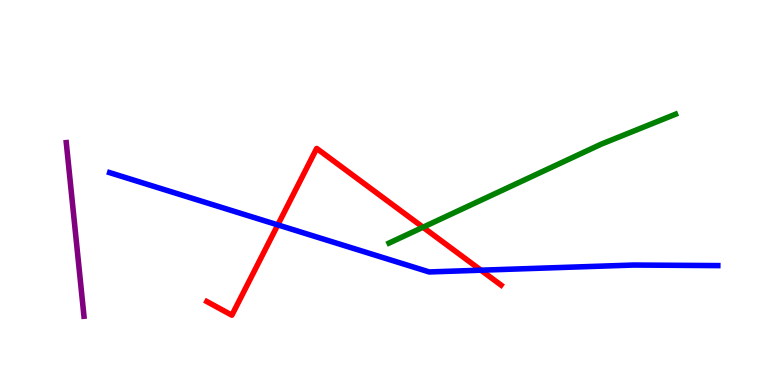[{'lines': ['blue', 'red'], 'intersections': [{'x': 3.58, 'y': 4.16}, {'x': 6.21, 'y': 2.98}]}, {'lines': ['green', 'red'], 'intersections': [{'x': 5.46, 'y': 4.1}]}, {'lines': ['purple', 'red'], 'intersections': []}, {'lines': ['blue', 'green'], 'intersections': []}, {'lines': ['blue', 'purple'], 'intersections': []}, {'lines': ['green', 'purple'], 'intersections': []}]